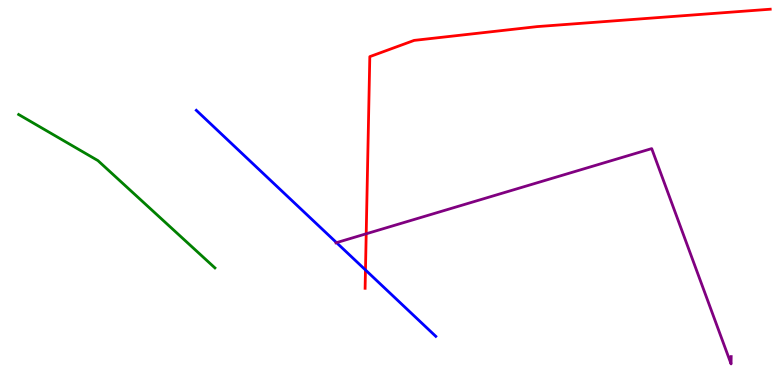[{'lines': ['blue', 'red'], 'intersections': [{'x': 4.72, 'y': 2.99}]}, {'lines': ['green', 'red'], 'intersections': []}, {'lines': ['purple', 'red'], 'intersections': [{'x': 4.73, 'y': 3.93}]}, {'lines': ['blue', 'green'], 'intersections': []}, {'lines': ['blue', 'purple'], 'intersections': [{'x': 4.34, 'y': 3.7}]}, {'lines': ['green', 'purple'], 'intersections': []}]